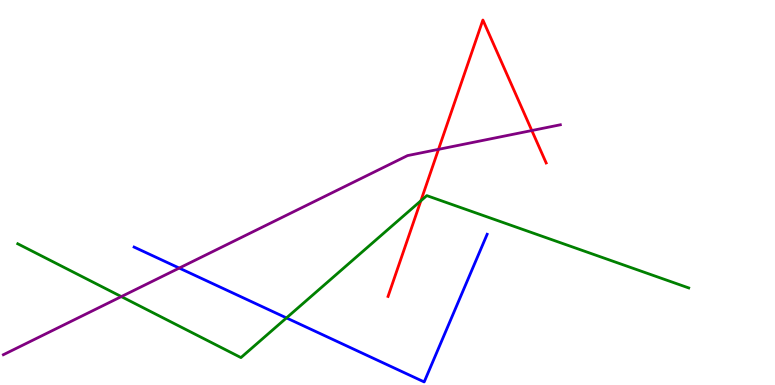[{'lines': ['blue', 'red'], 'intersections': []}, {'lines': ['green', 'red'], 'intersections': [{'x': 5.43, 'y': 4.78}]}, {'lines': ['purple', 'red'], 'intersections': [{'x': 5.66, 'y': 6.12}, {'x': 6.86, 'y': 6.61}]}, {'lines': ['blue', 'green'], 'intersections': [{'x': 3.7, 'y': 1.74}]}, {'lines': ['blue', 'purple'], 'intersections': [{'x': 2.31, 'y': 3.04}]}, {'lines': ['green', 'purple'], 'intersections': [{'x': 1.57, 'y': 2.3}]}]